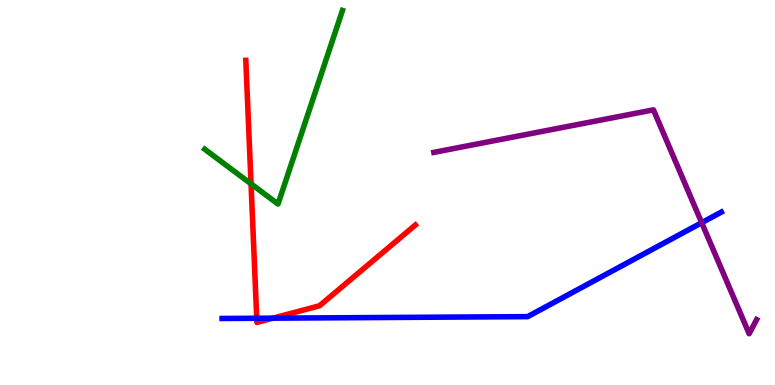[{'lines': ['blue', 'red'], 'intersections': [{'x': 3.31, 'y': 1.73}, {'x': 3.52, 'y': 1.74}]}, {'lines': ['green', 'red'], 'intersections': [{'x': 3.24, 'y': 5.22}]}, {'lines': ['purple', 'red'], 'intersections': []}, {'lines': ['blue', 'green'], 'intersections': []}, {'lines': ['blue', 'purple'], 'intersections': [{'x': 9.05, 'y': 4.22}]}, {'lines': ['green', 'purple'], 'intersections': []}]